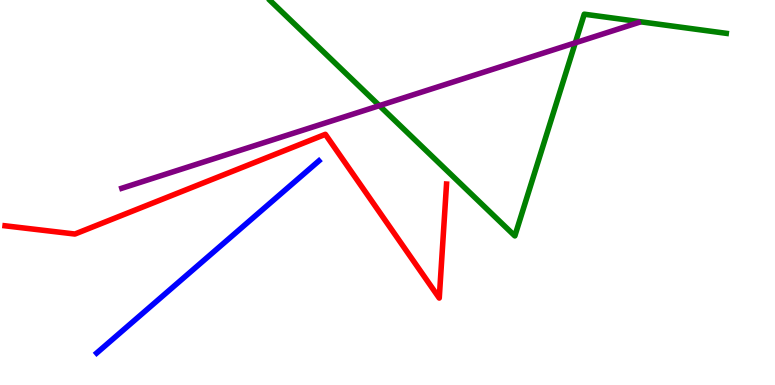[{'lines': ['blue', 'red'], 'intersections': []}, {'lines': ['green', 'red'], 'intersections': []}, {'lines': ['purple', 'red'], 'intersections': []}, {'lines': ['blue', 'green'], 'intersections': []}, {'lines': ['blue', 'purple'], 'intersections': []}, {'lines': ['green', 'purple'], 'intersections': [{'x': 4.9, 'y': 7.26}, {'x': 7.42, 'y': 8.89}]}]